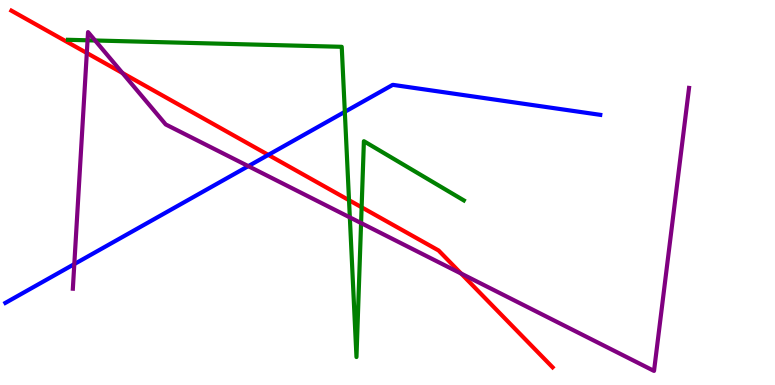[{'lines': ['blue', 'red'], 'intersections': [{'x': 3.46, 'y': 5.98}]}, {'lines': ['green', 'red'], 'intersections': [{'x': 4.5, 'y': 4.8}, {'x': 4.67, 'y': 4.62}]}, {'lines': ['purple', 'red'], 'intersections': [{'x': 1.12, 'y': 8.62}, {'x': 1.58, 'y': 8.1}, {'x': 5.95, 'y': 2.89}]}, {'lines': ['blue', 'green'], 'intersections': [{'x': 4.45, 'y': 7.1}]}, {'lines': ['blue', 'purple'], 'intersections': [{'x': 0.959, 'y': 3.14}, {'x': 3.2, 'y': 5.68}]}, {'lines': ['green', 'purple'], 'intersections': [{'x': 1.13, 'y': 8.95}, {'x': 1.23, 'y': 8.95}, {'x': 4.51, 'y': 4.35}, {'x': 4.66, 'y': 4.21}]}]